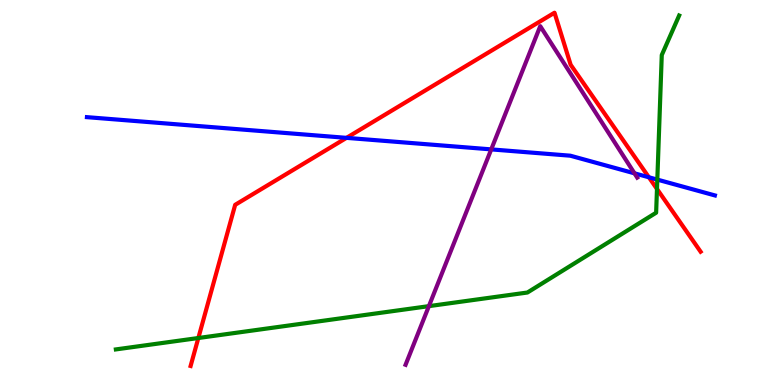[{'lines': ['blue', 'red'], 'intersections': [{'x': 4.47, 'y': 6.42}, {'x': 8.37, 'y': 5.4}]}, {'lines': ['green', 'red'], 'intersections': [{'x': 2.56, 'y': 1.22}, {'x': 8.48, 'y': 5.09}]}, {'lines': ['purple', 'red'], 'intersections': []}, {'lines': ['blue', 'green'], 'intersections': [{'x': 8.48, 'y': 5.34}]}, {'lines': ['blue', 'purple'], 'intersections': [{'x': 6.34, 'y': 6.12}, {'x': 8.19, 'y': 5.5}]}, {'lines': ['green', 'purple'], 'intersections': [{'x': 5.53, 'y': 2.05}]}]